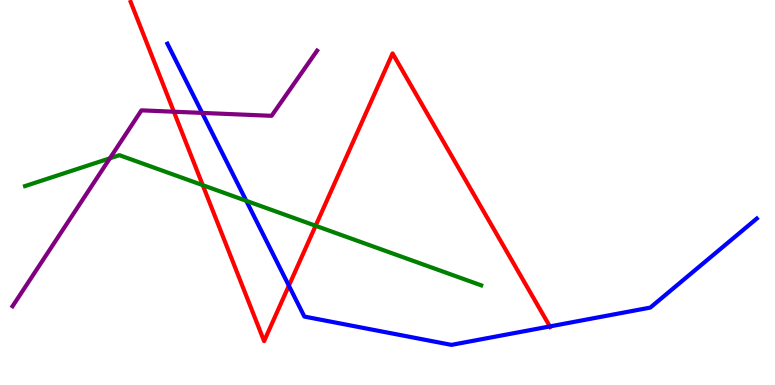[{'lines': ['blue', 'red'], 'intersections': [{'x': 3.73, 'y': 2.58}, {'x': 7.1, 'y': 1.52}]}, {'lines': ['green', 'red'], 'intersections': [{'x': 2.62, 'y': 5.19}, {'x': 4.07, 'y': 4.14}]}, {'lines': ['purple', 'red'], 'intersections': [{'x': 2.24, 'y': 7.1}]}, {'lines': ['blue', 'green'], 'intersections': [{'x': 3.18, 'y': 4.78}]}, {'lines': ['blue', 'purple'], 'intersections': [{'x': 2.61, 'y': 7.07}]}, {'lines': ['green', 'purple'], 'intersections': [{'x': 1.42, 'y': 5.89}]}]